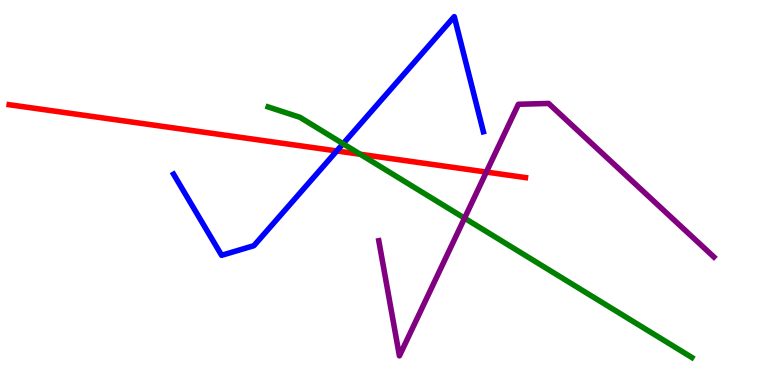[{'lines': ['blue', 'red'], 'intersections': [{'x': 4.35, 'y': 6.08}]}, {'lines': ['green', 'red'], 'intersections': [{'x': 4.65, 'y': 5.99}]}, {'lines': ['purple', 'red'], 'intersections': [{'x': 6.28, 'y': 5.53}]}, {'lines': ['blue', 'green'], 'intersections': [{'x': 4.43, 'y': 6.27}]}, {'lines': ['blue', 'purple'], 'intersections': []}, {'lines': ['green', 'purple'], 'intersections': [{'x': 5.99, 'y': 4.33}]}]